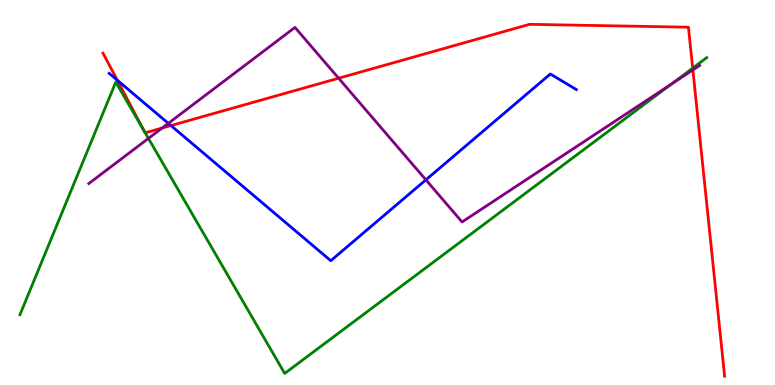[{'lines': ['blue', 'red'], 'intersections': [{'x': 1.51, 'y': 7.92}, {'x': 2.21, 'y': 6.74}]}, {'lines': ['green', 'red'], 'intersections': [{'x': 1.86, 'y': 6.59}, {'x': 1.87, 'y': 6.55}, {'x': 8.94, 'y': 8.23}]}, {'lines': ['purple', 'red'], 'intersections': [{'x': 2.09, 'y': 6.67}, {'x': 4.37, 'y': 7.97}, {'x': 8.94, 'y': 8.18}]}, {'lines': ['blue', 'green'], 'intersections': []}, {'lines': ['blue', 'purple'], 'intersections': [{'x': 2.17, 'y': 6.8}, {'x': 5.5, 'y': 5.33}]}, {'lines': ['green', 'purple'], 'intersections': [{'x': 1.92, 'y': 6.41}, {'x': 8.66, 'y': 7.81}]}]